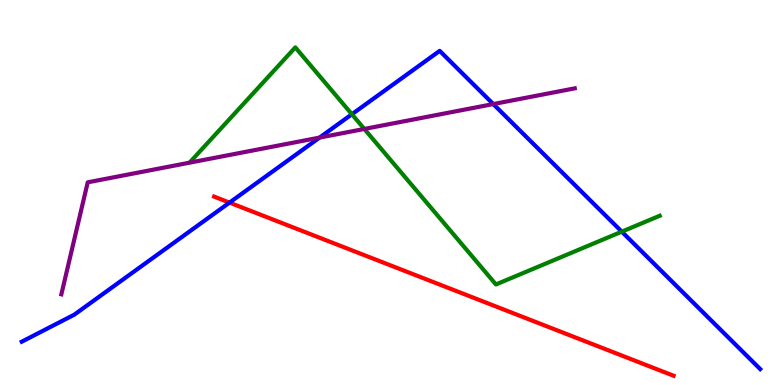[{'lines': ['blue', 'red'], 'intersections': [{'x': 2.96, 'y': 4.74}]}, {'lines': ['green', 'red'], 'intersections': []}, {'lines': ['purple', 'red'], 'intersections': []}, {'lines': ['blue', 'green'], 'intersections': [{'x': 4.54, 'y': 7.03}, {'x': 8.02, 'y': 3.98}]}, {'lines': ['blue', 'purple'], 'intersections': [{'x': 4.12, 'y': 6.43}, {'x': 6.36, 'y': 7.3}]}, {'lines': ['green', 'purple'], 'intersections': [{'x': 4.7, 'y': 6.65}]}]